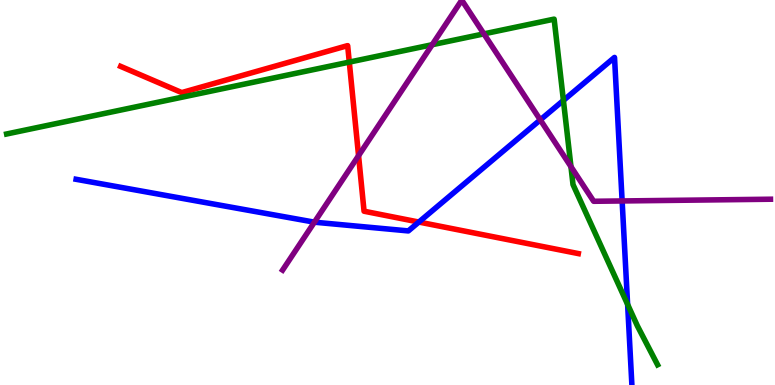[{'lines': ['blue', 'red'], 'intersections': [{'x': 5.4, 'y': 4.23}]}, {'lines': ['green', 'red'], 'intersections': [{'x': 4.51, 'y': 8.39}]}, {'lines': ['purple', 'red'], 'intersections': [{'x': 4.63, 'y': 5.96}]}, {'lines': ['blue', 'green'], 'intersections': [{'x': 7.27, 'y': 7.39}, {'x': 8.1, 'y': 2.09}]}, {'lines': ['blue', 'purple'], 'intersections': [{'x': 4.06, 'y': 4.23}, {'x': 6.97, 'y': 6.89}, {'x': 8.03, 'y': 4.78}]}, {'lines': ['green', 'purple'], 'intersections': [{'x': 5.58, 'y': 8.84}, {'x': 6.24, 'y': 9.12}, {'x': 7.37, 'y': 5.67}]}]